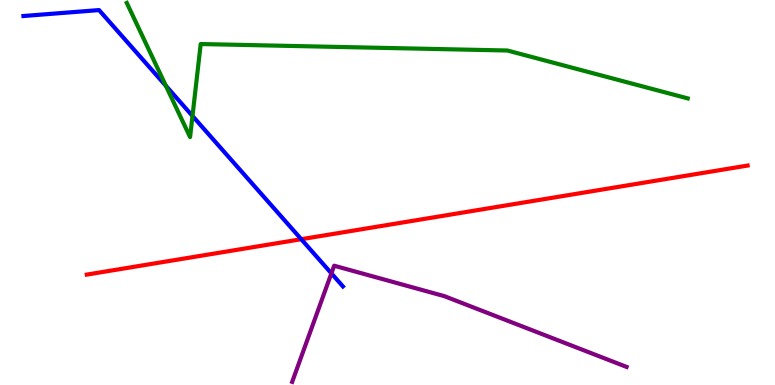[{'lines': ['blue', 'red'], 'intersections': [{'x': 3.89, 'y': 3.79}]}, {'lines': ['green', 'red'], 'intersections': []}, {'lines': ['purple', 'red'], 'intersections': []}, {'lines': ['blue', 'green'], 'intersections': [{'x': 2.14, 'y': 7.77}, {'x': 2.48, 'y': 6.99}]}, {'lines': ['blue', 'purple'], 'intersections': [{'x': 4.28, 'y': 2.9}]}, {'lines': ['green', 'purple'], 'intersections': []}]